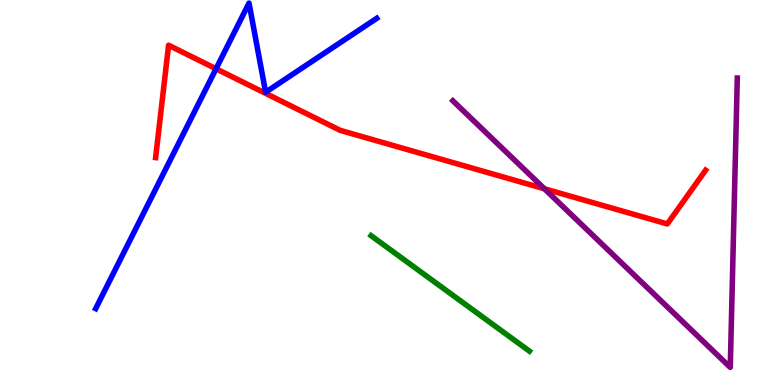[{'lines': ['blue', 'red'], 'intersections': [{'x': 2.79, 'y': 8.21}]}, {'lines': ['green', 'red'], 'intersections': []}, {'lines': ['purple', 'red'], 'intersections': [{'x': 7.02, 'y': 5.1}]}, {'lines': ['blue', 'green'], 'intersections': []}, {'lines': ['blue', 'purple'], 'intersections': []}, {'lines': ['green', 'purple'], 'intersections': []}]